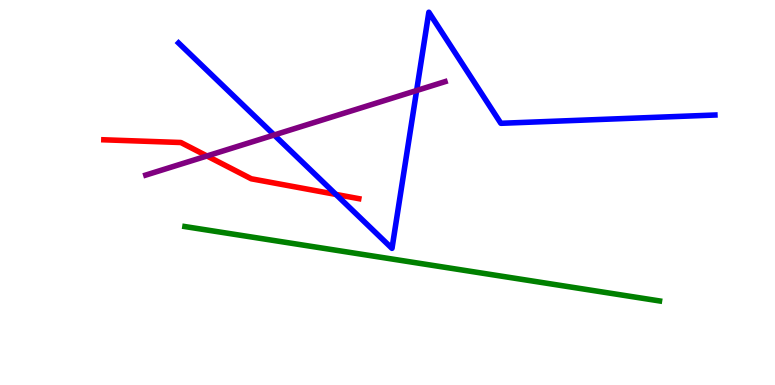[{'lines': ['blue', 'red'], 'intersections': [{'x': 4.33, 'y': 4.95}]}, {'lines': ['green', 'red'], 'intersections': []}, {'lines': ['purple', 'red'], 'intersections': [{'x': 2.67, 'y': 5.95}]}, {'lines': ['blue', 'green'], 'intersections': []}, {'lines': ['blue', 'purple'], 'intersections': [{'x': 3.54, 'y': 6.49}, {'x': 5.38, 'y': 7.65}]}, {'lines': ['green', 'purple'], 'intersections': []}]